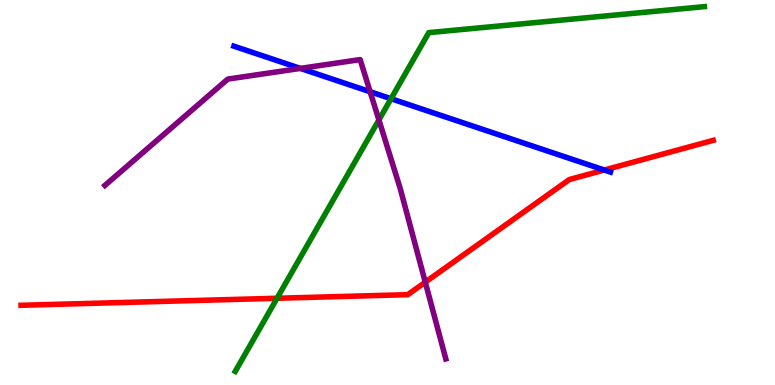[{'lines': ['blue', 'red'], 'intersections': [{'x': 7.8, 'y': 5.58}]}, {'lines': ['green', 'red'], 'intersections': [{'x': 3.57, 'y': 2.25}]}, {'lines': ['purple', 'red'], 'intersections': [{'x': 5.49, 'y': 2.67}]}, {'lines': ['blue', 'green'], 'intersections': [{'x': 5.05, 'y': 7.44}]}, {'lines': ['blue', 'purple'], 'intersections': [{'x': 3.88, 'y': 8.22}, {'x': 4.78, 'y': 7.62}]}, {'lines': ['green', 'purple'], 'intersections': [{'x': 4.89, 'y': 6.88}]}]